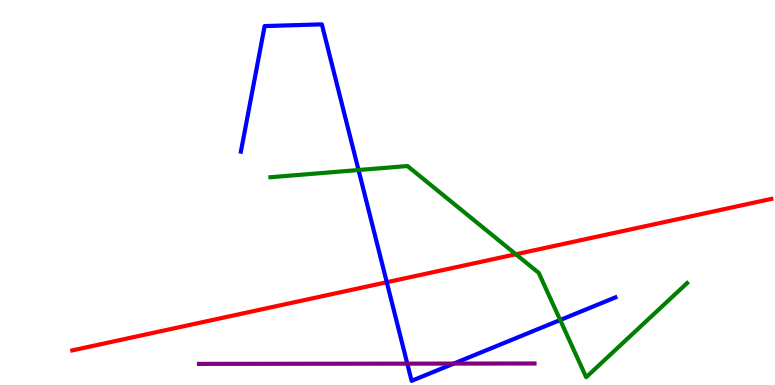[{'lines': ['blue', 'red'], 'intersections': [{'x': 4.99, 'y': 2.67}]}, {'lines': ['green', 'red'], 'intersections': [{'x': 6.66, 'y': 3.4}]}, {'lines': ['purple', 'red'], 'intersections': []}, {'lines': ['blue', 'green'], 'intersections': [{'x': 4.63, 'y': 5.58}, {'x': 7.23, 'y': 1.69}]}, {'lines': ['blue', 'purple'], 'intersections': [{'x': 5.26, 'y': 0.555}, {'x': 5.85, 'y': 0.556}]}, {'lines': ['green', 'purple'], 'intersections': []}]